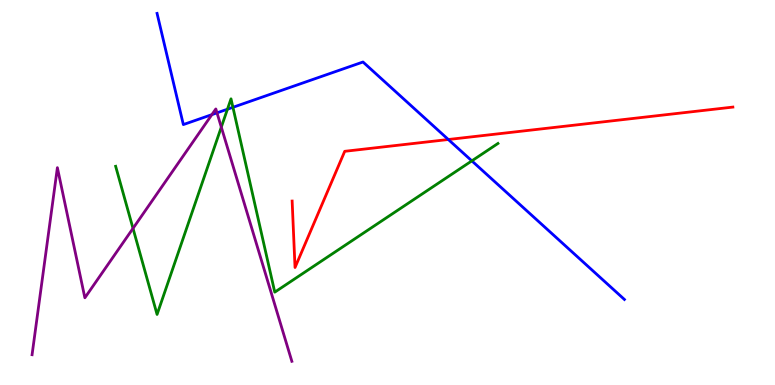[{'lines': ['blue', 'red'], 'intersections': [{'x': 5.78, 'y': 6.38}]}, {'lines': ['green', 'red'], 'intersections': []}, {'lines': ['purple', 'red'], 'intersections': []}, {'lines': ['blue', 'green'], 'intersections': [{'x': 2.93, 'y': 7.16}, {'x': 3.01, 'y': 7.21}, {'x': 6.09, 'y': 5.82}]}, {'lines': ['blue', 'purple'], 'intersections': [{'x': 2.73, 'y': 7.02}, {'x': 2.8, 'y': 7.07}]}, {'lines': ['green', 'purple'], 'intersections': [{'x': 1.72, 'y': 4.07}, {'x': 2.86, 'y': 6.7}]}]